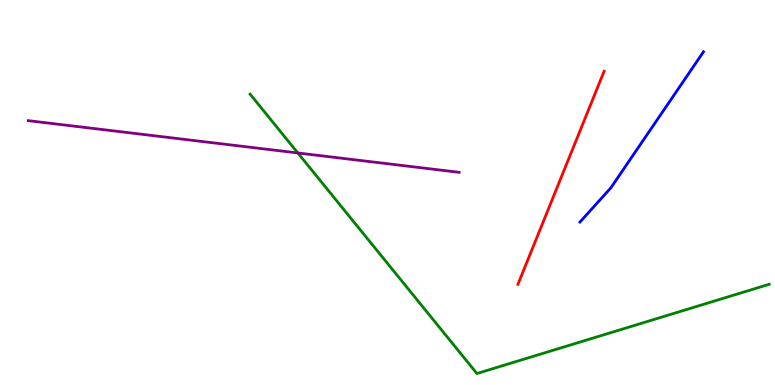[{'lines': ['blue', 'red'], 'intersections': []}, {'lines': ['green', 'red'], 'intersections': []}, {'lines': ['purple', 'red'], 'intersections': []}, {'lines': ['blue', 'green'], 'intersections': []}, {'lines': ['blue', 'purple'], 'intersections': []}, {'lines': ['green', 'purple'], 'intersections': [{'x': 3.84, 'y': 6.03}]}]